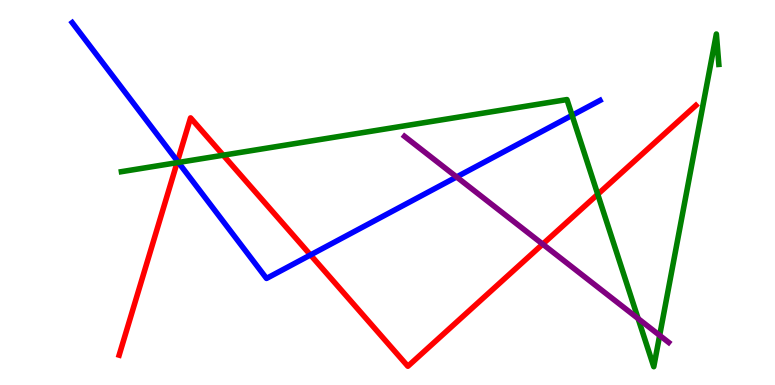[{'lines': ['blue', 'red'], 'intersections': [{'x': 2.29, 'y': 5.81}, {'x': 4.01, 'y': 3.38}]}, {'lines': ['green', 'red'], 'intersections': [{'x': 2.28, 'y': 5.77}, {'x': 2.88, 'y': 5.97}, {'x': 7.71, 'y': 4.95}]}, {'lines': ['purple', 'red'], 'intersections': [{'x': 7.0, 'y': 3.66}]}, {'lines': ['blue', 'green'], 'intersections': [{'x': 2.3, 'y': 5.78}, {'x': 7.38, 'y': 7.0}]}, {'lines': ['blue', 'purple'], 'intersections': [{'x': 5.89, 'y': 5.4}]}, {'lines': ['green', 'purple'], 'intersections': [{'x': 8.23, 'y': 1.72}, {'x': 8.51, 'y': 1.29}]}]